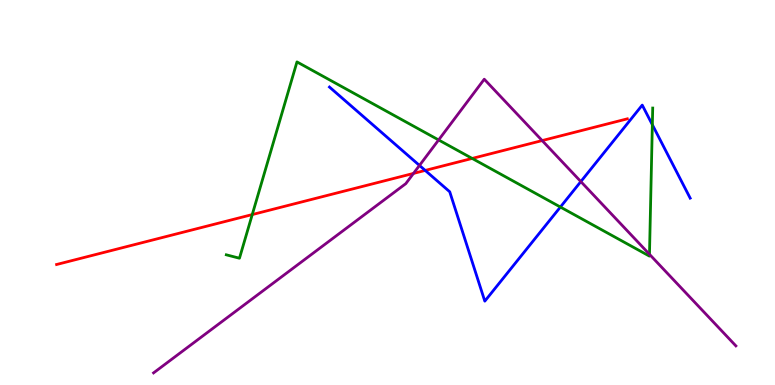[{'lines': ['blue', 'red'], 'intersections': [{'x': 5.49, 'y': 5.57}]}, {'lines': ['green', 'red'], 'intersections': [{'x': 3.25, 'y': 4.43}, {'x': 6.09, 'y': 5.88}]}, {'lines': ['purple', 'red'], 'intersections': [{'x': 5.34, 'y': 5.5}, {'x': 7.0, 'y': 6.35}]}, {'lines': ['blue', 'green'], 'intersections': [{'x': 7.23, 'y': 4.62}, {'x': 8.42, 'y': 6.76}]}, {'lines': ['blue', 'purple'], 'intersections': [{'x': 5.41, 'y': 5.7}, {'x': 7.49, 'y': 5.28}]}, {'lines': ['green', 'purple'], 'intersections': [{'x': 5.66, 'y': 6.36}, {'x': 8.38, 'y': 3.39}]}]